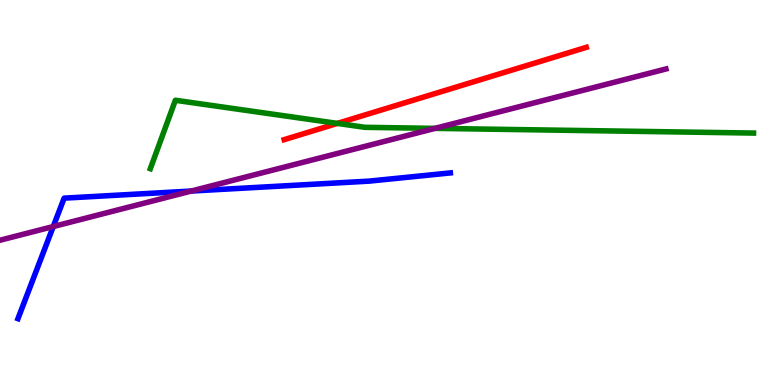[{'lines': ['blue', 'red'], 'intersections': []}, {'lines': ['green', 'red'], 'intersections': [{'x': 4.35, 'y': 6.79}]}, {'lines': ['purple', 'red'], 'intersections': []}, {'lines': ['blue', 'green'], 'intersections': []}, {'lines': ['blue', 'purple'], 'intersections': [{'x': 0.687, 'y': 4.12}, {'x': 2.47, 'y': 5.04}]}, {'lines': ['green', 'purple'], 'intersections': [{'x': 5.61, 'y': 6.67}]}]